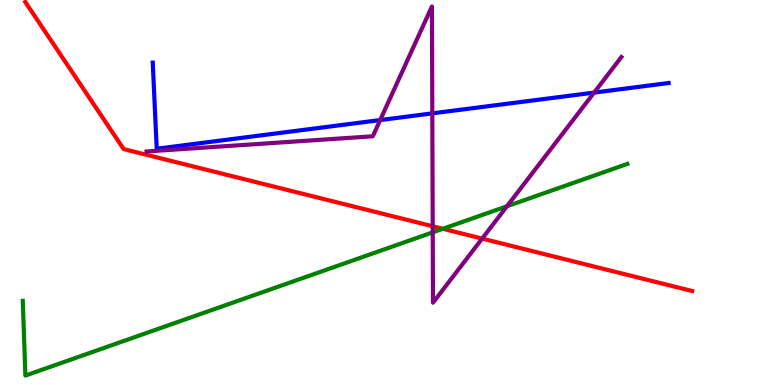[{'lines': ['blue', 'red'], 'intersections': []}, {'lines': ['green', 'red'], 'intersections': [{'x': 5.71, 'y': 4.06}]}, {'lines': ['purple', 'red'], 'intersections': [{'x': 5.58, 'y': 4.12}, {'x': 6.22, 'y': 3.8}]}, {'lines': ['blue', 'green'], 'intersections': []}, {'lines': ['blue', 'purple'], 'intersections': [{'x': 4.91, 'y': 6.88}, {'x': 5.58, 'y': 7.06}, {'x': 7.67, 'y': 7.6}]}, {'lines': ['green', 'purple'], 'intersections': [{'x': 5.58, 'y': 3.97}, {'x': 6.54, 'y': 4.64}]}]